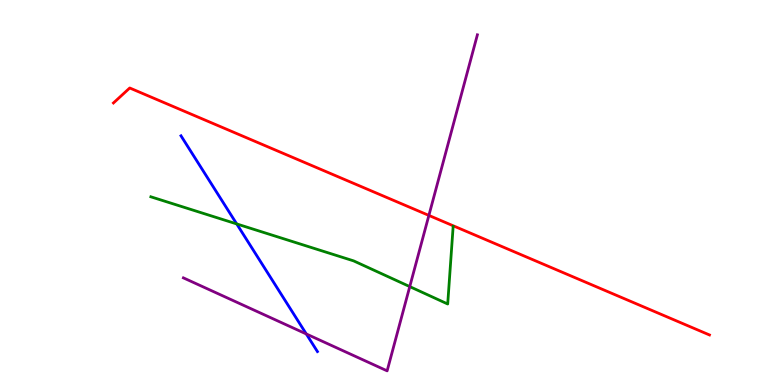[{'lines': ['blue', 'red'], 'intersections': []}, {'lines': ['green', 'red'], 'intersections': []}, {'lines': ['purple', 'red'], 'intersections': [{'x': 5.53, 'y': 4.4}]}, {'lines': ['blue', 'green'], 'intersections': [{'x': 3.05, 'y': 4.18}]}, {'lines': ['blue', 'purple'], 'intersections': [{'x': 3.95, 'y': 1.33}]}, {'lines': ['green', 'purple'], 'intersections': [{'x': 5.29, 'y': 2.56}]}]